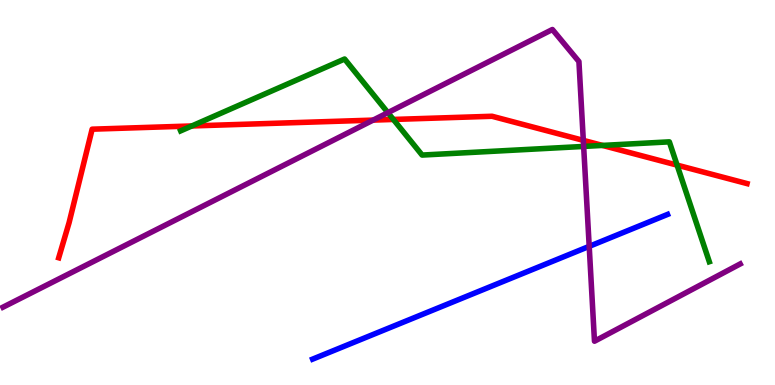[{'lines': ['blue', 'red'], 'intersections': []}, {'lines': ['green', 'red'], 'intersections': [{'x': 2.48, 'y': 6.73}, {'x': 5.08, 'y': 6.9}, {'x': 7.77, 'y': 6.22}, {'x': 8.74, 'y': 5.71}]}, {'lines': ['purple', 'red'], 'intersections': [{'x': 4.81, 'y': 6.88}, {'x': 7.53, 'y': 6.35}]}, {'lines': ['blue', 'green'], 'intersections': []}, {'lines': ['blue', 'purple'], 'intersections': [{'x': 7.6, 'y': 3.6}]}, {'lines': ['green', 'purple'], 'intersections': [{'x': 5.0, 'y': 7.07}, {'x': 7.53, 'y': 6.2}]}]